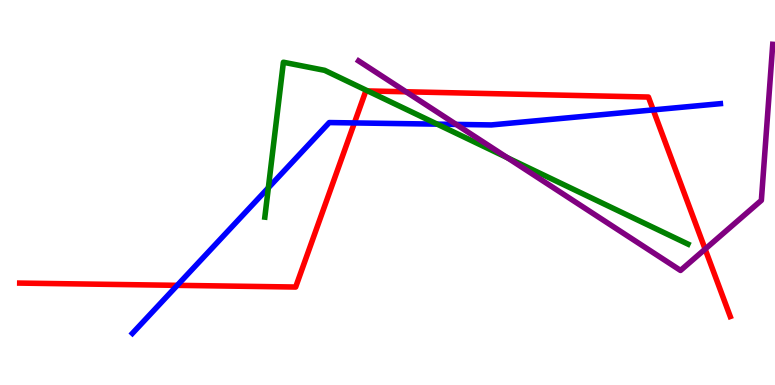[{'lines': ['blue', 'red'], 'intersections': [{'x': 2.29, 'y': 2.59}, {'x': 4.57, 'y': 6.81}, {'x': 8.43, 'y': 7.15}]}, {'lines': ['green', 'red'], 'intersections': [{'x': 4.75, 'y': 7.64}]}, {'lines': ['purple', 'red'], 'intersections': [{'x': 5.24, 'y': 7.62}, {'x': 9.1, 'y': 3.53}]}, {'lines': ['blue', 'green'], 'intersections': [{'x': 3.46, 'y': 5.12}, {'x': 5.64, 'y': 6.78}]}, {'lines': ['blue', 'purple'], 'intersections': [{'x': 5.89, 'y': 6.77}]}, {'lines': ['green', 'purple'], 'intersections': [{'x': 6.55, 'y': 5.9}]}]